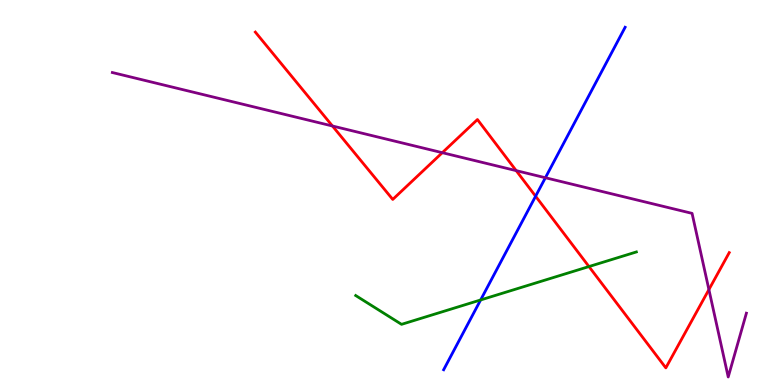[{'lines': ['blue', 'red'], 'intersections': [{'x': 6.91, 'y': 4.9}]}, {'lines': ['green', 'red'], 'intersections': [{'x': 7.6, 'y': 3.08}]}, {'lines': ['purple', 'red'], 'intersections': [{'x': 4.29, 'y': 6.73}, {'x': 5.71, 'y': 6.03}, {'x': 6.66, 'y': 5.57}, {'x': 9.15, 'y': 2.48}]}, {'lines': ['blue', 'green'], 'intersections': [{'x': 6.2, 'y': 2.21}]}, {'lines': ['blue', 'purple'], 'intersections': [{'x': 7.04, 'y': 5.38}]}, {'lines': ['green', 'purple'], 'intersections': []}]